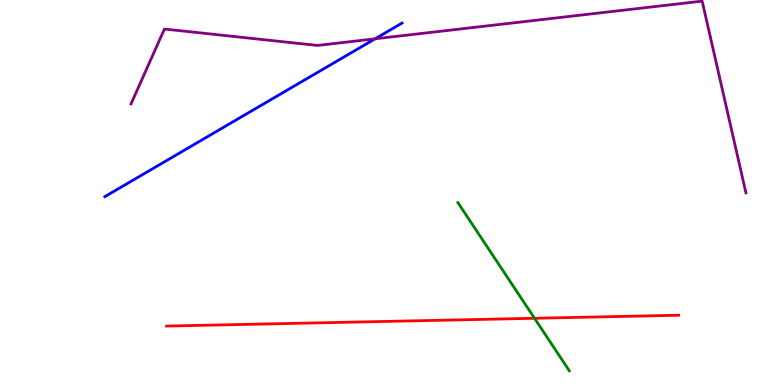[{'lines': ['blue', 'red'], 'intersections': []}, {'lines': ['green', 'red'], 'intersections': [{'x': 6.9, 'y': 1.73}]}, {'lines': ['purple', 'red'], 'intersections': []}, {'lines': ['blue', 'green'], 'intersections': []}, {'lines': ['blue', 'purple'], 'intersections': [{'x': 4.84, 'y': 8.99}]}, {'lines': ['green', 'purple'], 'intersections': []}]